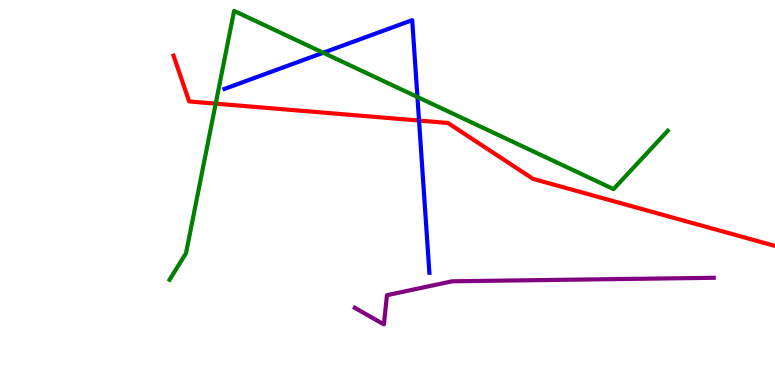[{'lines': ['blue', 'red'], 'intersections': [{'x': 5.41, 'y': 6.87}]}, {'lines': ['green', 'red'], 'intersections': [{'x': 2.78, 'y': 7.31}]}, {'lines': ['purple', 'red'], 'intersections': []}, {'lines': ['blue', 'green'], 'intersections': [{'x': 4.17, 'y': 8.63}, {'x': 5.39, 'y': 7.48}]}, {'lines': ['blue', 'purple'], 'intersections': []}, {'lines': ['green', 'purple'], 'intersections': []}]